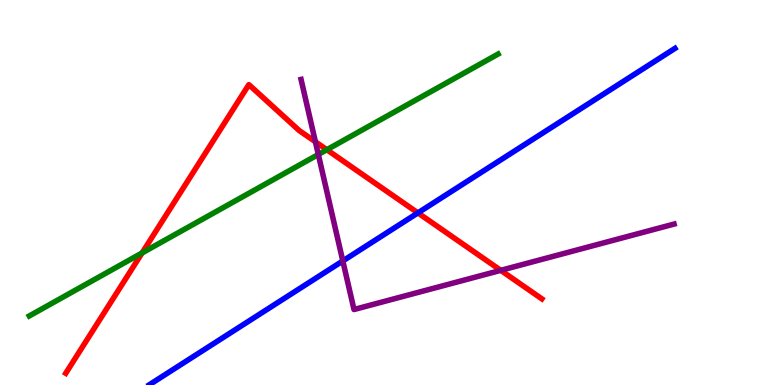[{'lines': ['blue', 'red'], 'intersections': [{'x': 5.39, 'y': 4.47}]}, {'lines': ['green', 'red'], 'intersections': [{'x': 1.83, 'y': 3.43}, {'x': 4.22, 'y': 6.11}]}, {'lines': ['purple', 'red'], 'intersections': [{'x': 4.07, 'y': 6.32}, {'x': 6.46, 'y': 2.98}]}, {'lines': ['blue', 'green'], 'intersections': []}, {'lines': ['blue', 'purple'], 'intersections': [{'x': 4.42, 'y': 3.22}]}, {'lines': ['green', 'purple'], 'intersections': [{'x': 4.11, 'y': 5.99}]}]